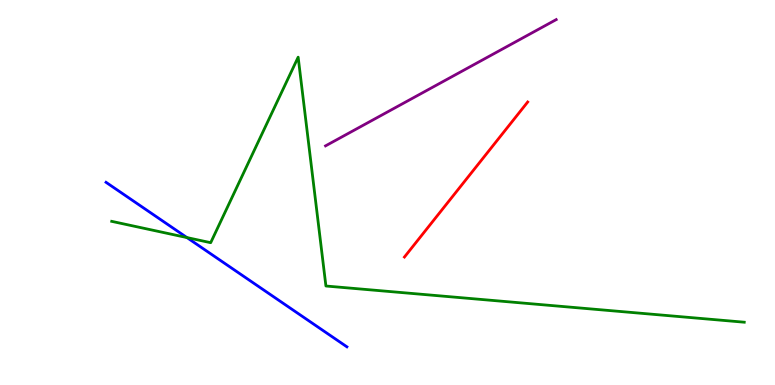[{'lines': ['blue', 'red'], 'intersections': []}, {'lines': ['green', 'red'], 'intersections': []}, {'lines': ['purple', 'red'], 'intersections': []}, {'lines': ['blue', 'green'], 'intersections': [{'x': 2.41, 'y': 3.83}]}, {'lines': ['blue', 'purple'], 'intersections': []}, {'lines': ['green', 'purple'], 'intersections': []}]